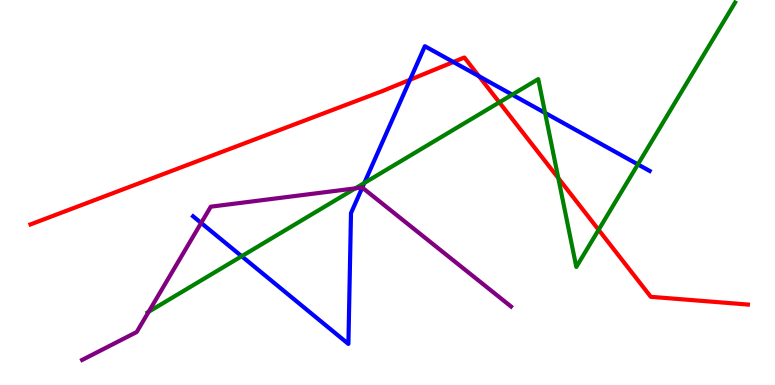[{'lines': ['blue', 'red'], 'intersections': [{'x': 5.29, 'y': 7.93}, {'x': 5.85, 'y': 8.39}, {'x': 6.18, 'y': 8.02}]}, {'lines': ['green', 'red'], 'intersections': [{'x': 6.44, 'y': 7.34}, {'x': 7.2, 'y': 5.37}, {'x': 7.72, 'y': 4.03}]}, {'lines': ['purple', 'red'], 'intersections': []}, {'lines': ['blue', 'green'], 'intersections': [{'x': 3.12, 'y': 3.34}, {'x': 4.7, 'y': 5.25}, {'x': 6.61, 'y': 7.54}, {'x': 7.03, 'y': 7.07}, {'x': 8.23, 'y': 5.73}]}, {'lines': ['blue', 'purple'], 'intersections': [{'x': 2.6, 'y': 4.21}, {'x': 4.67, 'y': 5.13}]}, {'lines': ['green', 'purple'], 'intersections': [{'x': 1.92, 'y': 1.9}, {'x': 4.58, 'y': 5.11}]}]